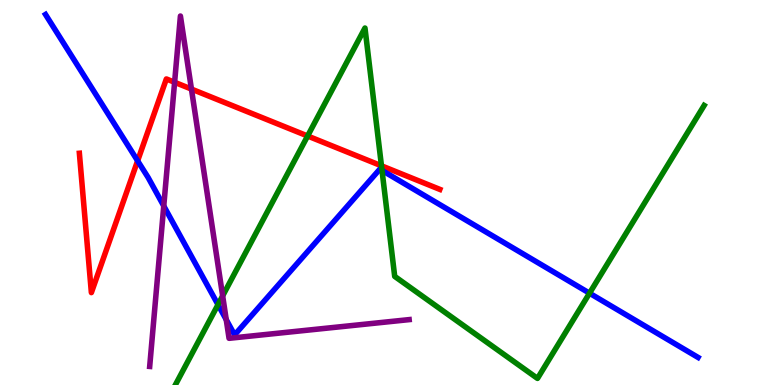[{'lines': ['blue', 'red'], 'intersections': [{'x': 1.78, 'y': 5.82}]}, {'lines': ['green', 'red'], 'intersections': [{'x': 3.97, 'y': 6.47}, {'x': 4.92, 'y': 5.69}]}, {'lines': ['purple', 'red'], 'intersections': [{'x': 2.25, 'y': 7.86}, {'x': 2.47, 'y': 7.69}]}, {'lines': ['blue', 'green'], 'intersections': [{'x': 2.81, 'y': 2.09}, {'x': 4.93, 'y': 5.57}, {'x': 7.61, 'y': 2.38}]}, {'lines': ['blue', 'purple'], 'intersections': [{'x': 2.11, 'y': 4.65}, {'x': 2.92, 'y': 1.7}]}, {'lines': ['green', 'purple'], 'intersections': [{'x': 2.87, 'y': 2.31}]}]